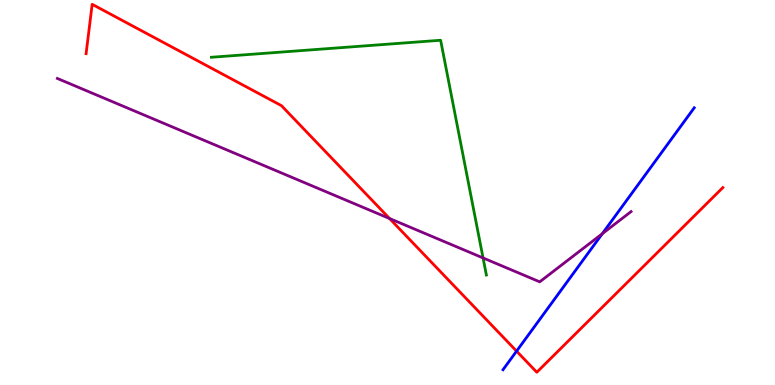[{'lines': ['blue', 'red'], 'intersections': [{'x': 6.67, 'y': 0.88}]}, {'lines': ['green', 'red'], 'intersections': []}, {'lines': ['purple', 'red'], 'intersections': [{'x': 5.03, 'y': 4.32}]}, {'lines': ['blue', 'green'], 'intersections': []}, {'lines': ['blue', 'purple'], 'intersections': [{'x': 7.77, 'y': 3.93}]}, {'lines': ['green', 'purple'], 'intersections': [{'x': 6.23, 'y': 3.3}]}]